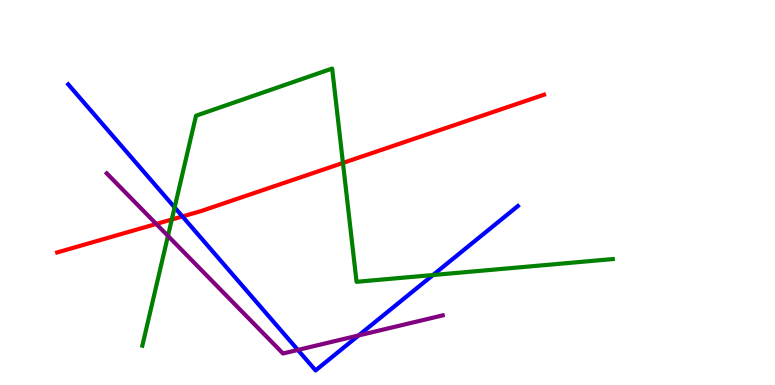[{'lines': ['blue', 'red'], 'intersections': [{'x': 2.35, 'y': 4.38}]}, {'lines': ['green', 'red'], 'intersections': [{'x': 2.22, 'y': 4.3}, {'x': 4.43, 'y': 5.77}]}, {'lines': ['purple', 'red'], 'intersections': [{'x': 2.02, 'y': 4.18}]}, {'lines': ['blue', 'green'], 'intersections': [{'x': 2.25, 'y': 4.61}, {'x': 5.59, 'y': 2.86}]}, {'lines': ['blue', 'purple'], 'intersections': [{'x': 3.84, 'y': 0.911}, {'x': 4.63, 'y': 1.29}]}, {'lines': ['green', 'purple'], 'intersections': [{'x': 2.17, 'y': 3.87}]}]